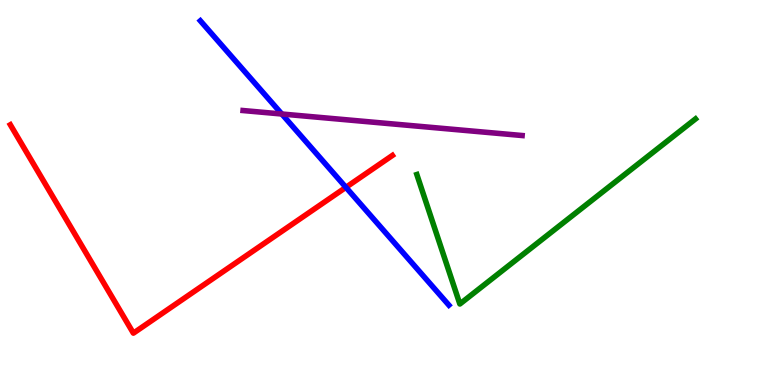[{'lines': ['blue', 'red'], 'intersections': [{'x': 4.46, 'y': 5.13}]}, {'lines': ['green', 'red'], 'intersections': []}, {'lines': ['purple', 'red'], 'intersections': []}, {'lines': ['blue', 'green'], 'intersections': []}, {'lines': ['blue', 'purple'], 'intersections': [{'x': 3.64, 'y': 7.04}]}, {'lines': ['green', 'purple'], 'intersections': []}]